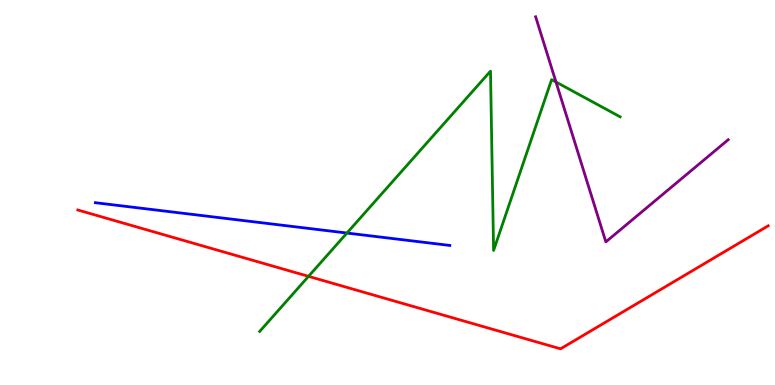[{'lines': ['blue', 'red'], 'intersections': []}, {'lines': ['green', 'red'], 'intersections': [{'x': 3.98, 'y': 2.82}]}, {'lines': ['purple', 'red'], 'intersections': []}, {'lines': ['blue', 'green'], 'intersections': [{'x': 4.48, 'y': 3.95}]}, {'lines': ['blue', 'purple'], 'intersections': []}, {'lines': ['green', 'purple'], 'intersections': [{'x': 7.17, 'y': 7.87}]}]